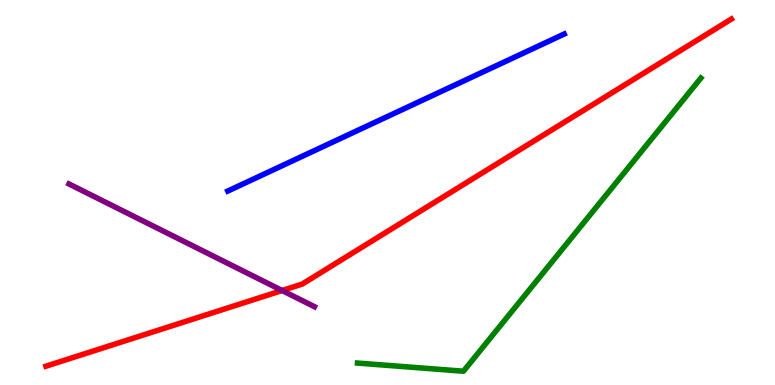[{'lines': ['blue', 'red'], 'intersections': []}, {'lines': ['green', 'red'], 'intersections': []}, {'lines': ['purple', 'red'], 'intersections': [{'x': 3.64, 'y': 2.45}]}, {'lines': ['blue', 'green'], 'intersections': []}, {'lines': ['blue', 'purple'], 'intersections': []}, {'lines': ['green', 'purple'], 'intersections': []}]